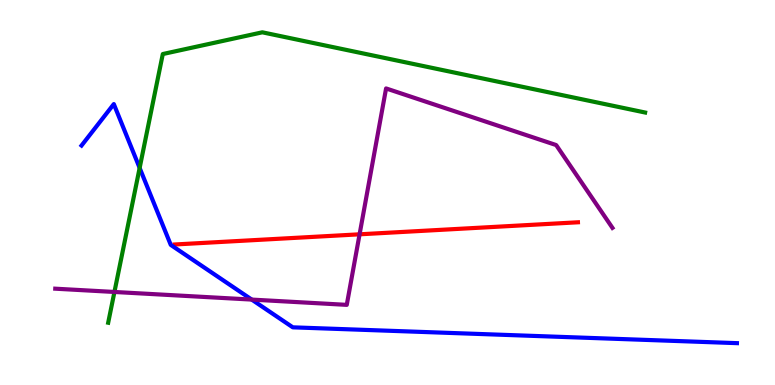[{'lines': ['blue', 'red'], 'intersections': []}, {'lines': ['green', 'red'], 'intersections': []}, {'lines': ['purple', 'red'], 'intersections': [{'x': 4.64, 'y': 3.91}]}, {'lines': ['blue', 'green'], 'intersections': [{'x': 1.8, 'y': 5.64}]}, {'lines': ['blue', 'purple'], 'intersections': [{'x': 3.25, 'y': 2.22}]}, {'lines': ['green', 'purple'], 'intersections': [{'x': 1.48, 'y': 2.42}]}]